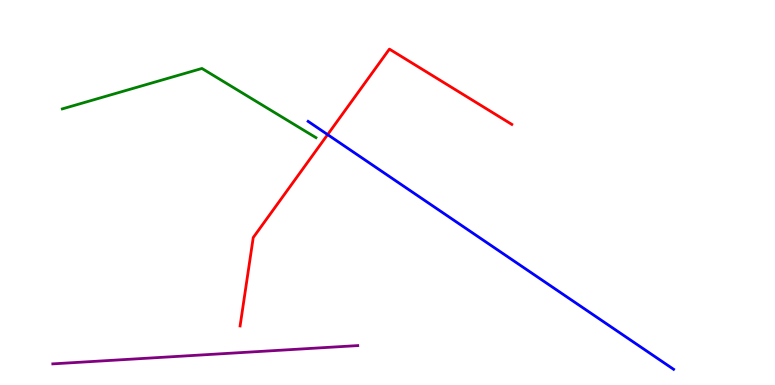[{'lines': ['blue', 'red'], 'intersections': [{'x': 4.23, 'y': 6.5}]}, {'lines': ['green', 'red'], 'intersections': []}, {'lines': ['purple', 'red'], 'intersections': []}, {'lines': ['blue', 'green'], 'intersections': []}, {'lines': ['blue', 'purple'], 'intersections': []}, {'lines': ['green', 'purple'], 'intersections': []}]